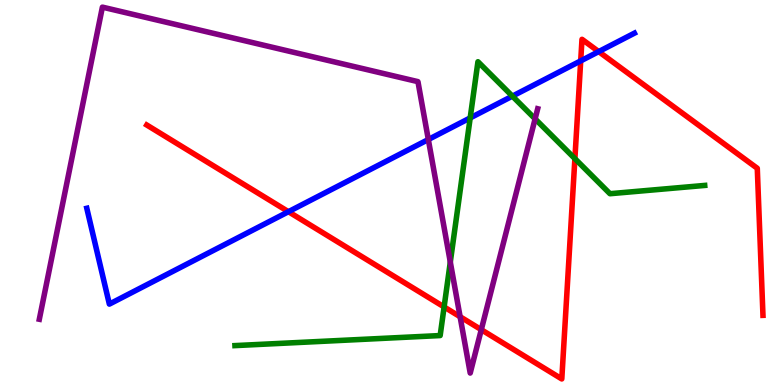[{'lines': ['blue', 'red'], 'intersections': [{'x': 3.72, 'y': 4.5}, {'x': 7.49, 'y': 8.42}, {'x': 7.73, 'y': 8.66}]}, {'lines': ['green', 'red'], 'intersections': [{'x': 5.73, 'y': 2.03}, {'x': 7.42, 'y': 5.88}]}, {'lines': ['purple', 'red'], 'intersections': [{'x': 5.94, 'y': 1.77}, {'x': 6.21, 'y': 1.44}]}, {'lines': ['blue', 'green'], 'intersections': [{'x': 6.07, 'y': 6.94}, {'x': 6.61, 'y': 7.5}]}, {'lines': ['blue', 'purple'], 'intersections': [{'x': 5.53, 'y': 6.38}]}, {'lines': ['green', 'purple'], 'intersections': [{'x': 5.81, 'y': 3.19}, {'x': 6.9, 'y': 6.91}]}]